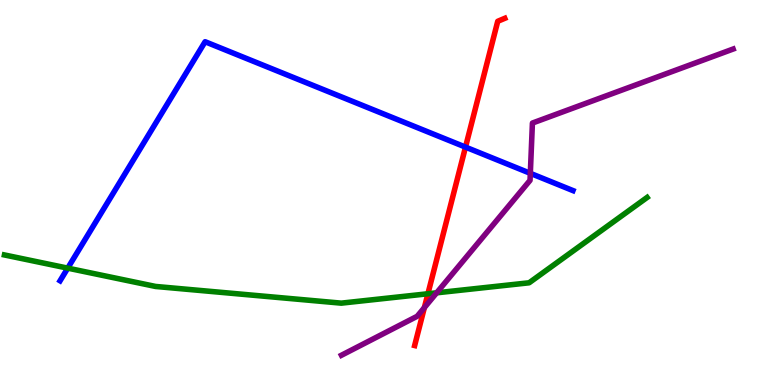[{'lines': ['blue', 'red'], 'intersections': [{'x': 6.01, 'y': 6.18}]}, {'lines': ['green', 'red'], 'intersections': [{'x': 5.52, 'y': 2.37}]}, {'lines': ['purple', 'red'], 'intersections': [{'x': 5.48, 'y': 2.01}]}, {'lines': ['blue', 'green'], 'intersections': [{'x': 0.874, 'y': 3.04}]}, {'lines': ['blue', 'purple'], 'intersections': [{'x': 6.84, 'y': 5.5}]}, {'lines': ['green', 'purple'], 'intersections': [{'x': 5.63, 'y': 2.39}]}]